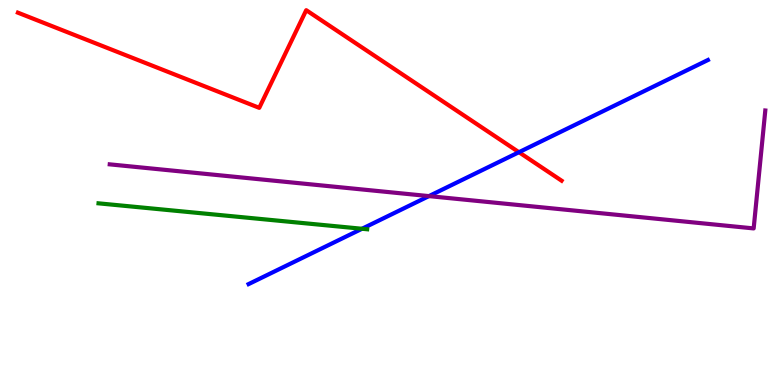[{'lines': ['blue', 'red'], 'intersections': [{'x': 6.7, 'y': 6.05}]}, {'lines': ['green', 'red'], 'intersections': []}, {'lines': ['purple', 'red'], 'intersections': []}, {'lines': ['blue', 'green'], 'intersections': [{'x': 4.67, 'y': 4.06}]}, {'lines': ['blue', 'purple'], 'intersections': [{'x': 5.53, 'y': 4.91}]}, {'lines': ['green', 'purple'], 'intersections': []}]